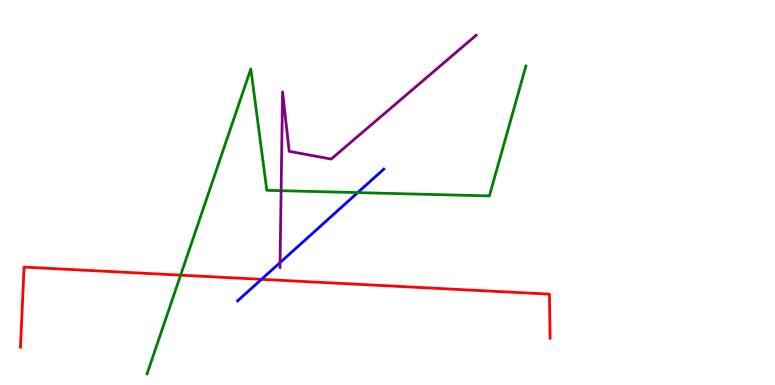[{'lines': ['blue', 'red'], 'intersections': [{'x': 3.37, 'y': 2.74}]}, {'lines': ['green', 'red'], 'intersections': [{'x': 2.33, 'y': 2.85}]}, {'lines': ['purple', 'red'], 'intersections': []}, {'lines': ['blue', 'green'], 'intersections': [{'x': 4.62, 'y': 5.0}]}, {'lines': ['blue', 'purple'], 'intersections': [{'x': 3.61, 'y': 3.18}]}, {'lines': ['green', 'purple'], 'intersections': [{'x': 3.63, 'y': 5.05}]}]